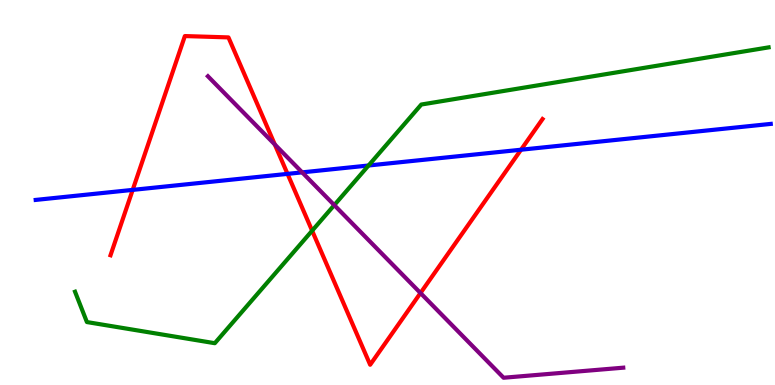[{'lines': ['blue', 'red'], 'intersections': [{'x': 1.71, 'y': 5.07}, {'x': 3.71, 'y': 5.48}, {'x': 6.72, 'y': 6.11}]}, {'lines': ['green', 'red'], 'intersections': [{'x': 4.03, 'y': 4.01}]}, {'lines': ['purple', 'red'], 'intersections': [{'x': 3.55, 'y': 6.25}, {'x': 5.43, 'y': 2.39}]}, {'lines': ['blue', 'green'], 'intersections': [{'x': 4.76, 'y': 5.7}]}, {'lines': ['blue', 'purple'], 'intersections': [{'x': 3.9, 'y': 5.52}]}, {'lines': ['green', 'purple'], 'intersections': [{'x': 4.31, 'y': 4.67}]}]